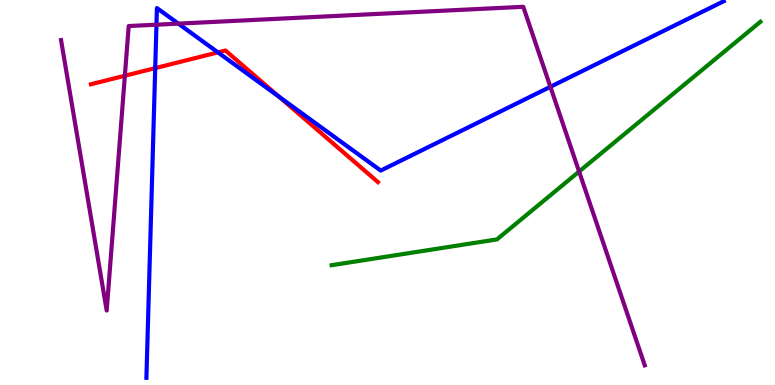[{'lines': ['blue', 'red'], 'intersections': [{'x': 2.0, 'y': 8.23}, {'x': 2.81, 'y': 8.64}, {'x': 3.6, 'y': 7.49}]}, {'lines': ['green', 'red'], 'intersections': []}, {'lines': ['purple', 'red'], 'intersections': [{'x': 1.61, 'y': 8.03}]}, {'lines': ['blue', 'green'], 'intersections': []}, {'lines': ['blue', 'purple'], 'intersections': [{'x': 2.02, 'y': 9.36}, {'x': 2.3, 'y': 9.39}, {'x': 7.1, 'y': 7.75}]}, {'lines': ['green', 'purple'], 'intersections': [{'x': 7.47, 'y': 5.54}]}]